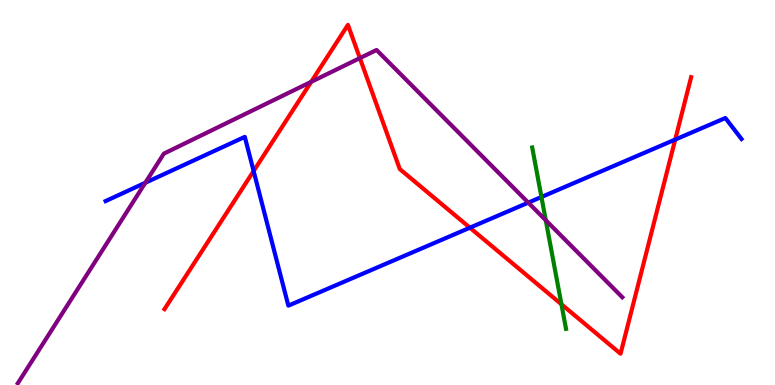[{'lines': ['blue', 'red'], 'intersections': [{'x': 3.27, 'y': 5.56}, {'x': 6.06, 'y': 4.09}, {'x': 8.71, 'y': 6.38}]}, {'lines': ['green', 'red'], 'intersections': [{'x': 7.24, 'y': 2.1}]}, {'lines': ['purple', 'red'], 'intersections': [{'x': 4.02, 'y': 7.87}, {'x': 4.64, 'y': 8.49}]}, {'lines': ['blue', 'green'], 'intersections': [{'x': 6.99, 'y': 4.88}]}, {'lines': ['blue', 'purple'], 'intersections': [{'x': 1.88, 'y': 5.25}, {'x': 6.82, 'y': 4.74}]}, {'lines': ['green', 'purple'], 'intersections': [{'x': 7.04, 'y': 4.28}]}]